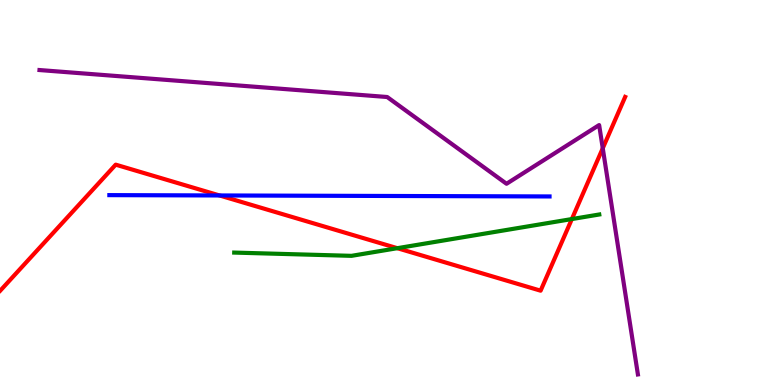[{'lines': ['blue', 'red'], 'intersections': [{'x': 2.83, 'y': 4.92}]}, {'lines': ['green', 'red'], 'intersections': [{'x': 5.13, 'y': 3.55}, {'x': 7.38, 'y': 4.31}]}, {'lines': ['purple', 'red'], 'intersections': [{'x': 7.78, 'y': 6.15}]}, {'lines': ['blue', 'green'], 'intersections': []}, {'lines': ['blue', 'purple'], 'intersections': []}, {'lines': ['green', 'purple'], 'intersections': []}]